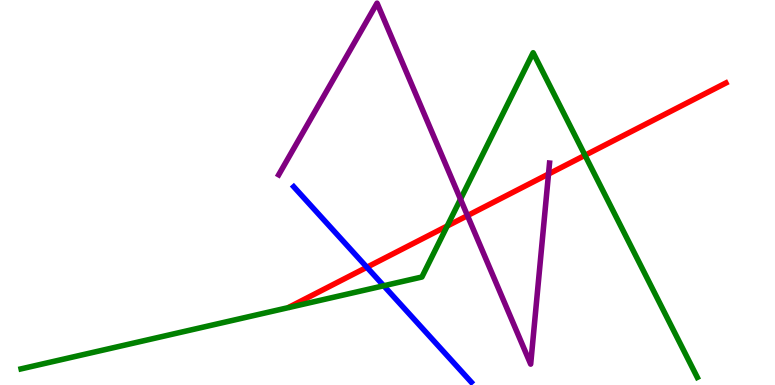[{'lines': ['blue', 'red'], 'intersections': [{'x': 4.73, 'y': 3.06}]}, {'lines': ['green', 'red'], 'intersections': [{'x': 5.77, 'y': 4.13}, {'x': 7.55, 'y': 5.97}]}, {'lines': ['purple', 'red'], 'intersections': [{'x': 6.03, 'y': 4.4}, {'x': 7.08, 'y': 5.48}]}, {'lines': ['blue', 'green'], 'intersections': [{'x': 4.95, 'y': 2.58}]}, {'lines': ['blue', 'purple'], 'intersections': []}, {'lines': ['green', 'purple'], 'intersections': [{'x': 5.94, 'y': 4.83}]}]